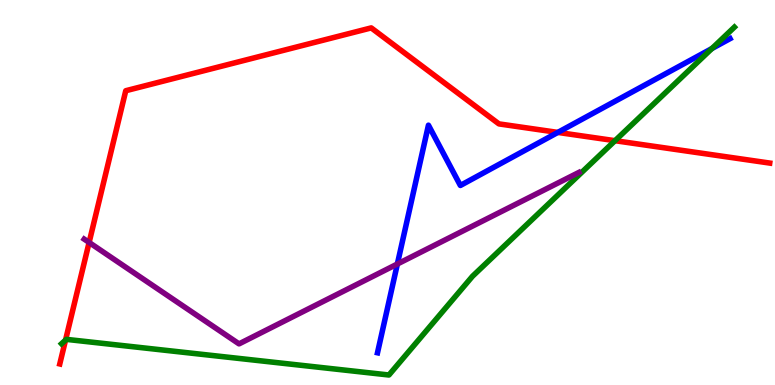[{'lines': ['blue', 'red'], 'intersections': [{'x': 7.2, 'y': 6.56}]}, {'lines': ['green', 'red'], 'intersections': [{'x': 0.846, 'y': 1.17}, {'x': 7.94, 'y': 6.35}]}, {'lines': ['purple', 'red'], 'intersections': [{'x': 1.15, 'y': 3.7}]}, {'lines': ['blue', 'green'], 'intersections': [{'x': 9.19, 'y': 8.74}]}, {'lines': ['blue', 'purple'], 'intersections': [{'x': 5.13, 'y': 3.14}]}, {'lines': ['green', 'purple'], 'intersections': []}]